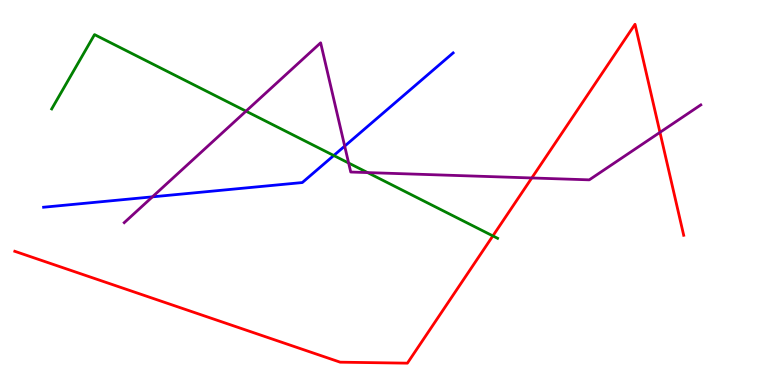[{'lines': ['blue', 'red'], 'intersections': []}, {'lines': ['green', 'red'], 'intersections': [{'x': 6.36, 'y': 3.87}]}, {'lines': ['purple', 'red'], 'intersections': [{'x': 6.86, 'y': 5.38}, {'x': 8.52, 'y': 6.56}]}, {'lines': ['blue', 'green'], 'intersections': [{'x': 4.31, 'y': 5.96}]}, {'lines': ['blue', 'purple'], 'intersections': [{'x': 1.97, 'y': 4.89}, {'x': 4.45, 'y': 6.2}]}, {'lines': ['green', 'purple'], 'intersections': [{'x': 3.17, 'y': 7.11}, {'x': 4.5, 'y': 5.77}, {'x': 4.74, 'y': 5.52}]}]